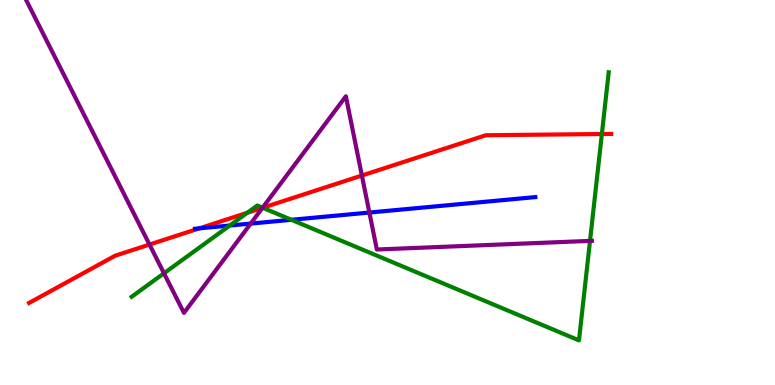[{'lines': ['blue', 'red'], 'intersections': [{'x': 2.57, 'y': 4.07}]}, {'lines': ['green', 'red'], 'intersections': [{'x': 3.19, 'y': 4.47}, {'x': 3.39, 'y': 4.6}, {'x': 7.77, 'y': 6.52}]}, {'lines': ['purple', 'red'], 'intersections': [{'x': 1.93, 'y': 3.65}, {'x': 3.39, 'y': 4.6}, {'x': 4.67, 'y': 5.44}]}, {'lines': ['blue', 'green'], 'intersections': [{'x': 2.96, 'y': 4.14}, {'x': 3.76, 'y': 4.29}]}, {'lines': ['blue', 'purple'], 'intersections': [{'x': 3.23, 'y': 4.19}, {'x': 4.77, 'y': 4.48}]}, {'lines': ['green', 'purple'], 'intersections': [{'x': 2.12, 'y': 2.9}, {'x': 3.39, 'y': 4.6}, {'x': 7.61, 'y': 3.74}]}]